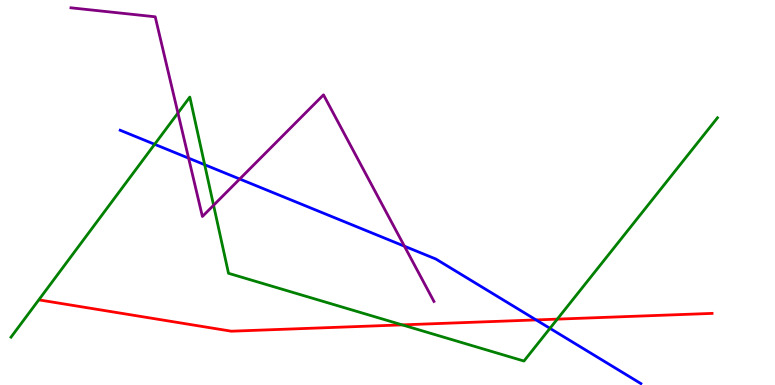[{'lines': ['blue', 'red'], 'intersections': [{'x': 6.92, 'y': 1.69}]}, {'lines': ['green', 'red'], 'intersections': [{'x': 5.19, 'y': 1.56}, {'x': 7.19, 'y': 1.71}]}, {'lines': ['purple', 'red'], 'intersections': []}, {'lines': ['blue', 'green'], 'intersections': [{'x': 2.0, 'y': 6.25}, {'x': 2.64, 'y': 5.72}, {'x': 7.1, 'y': 1.47}]}, {'lines': ['blue', 'purple'], 'intersections': [{'x': 2.43, 'y': 5.89}, {'x': 3.09, 'y': 5.35}, {'x': 5.22, 'y': 3.61}]}, {'lines': ['green', 'purple'], 'intersections': [{'x': 2.3, 'y': 7.06}, {'x': 2.76, 'y': 4.67}]}]